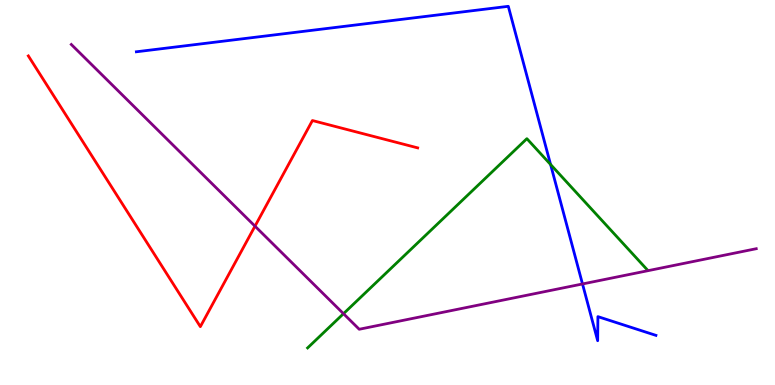[{'lines': ['blue', 'red'], 'intersections': []}, {'lines': ['green', 'red'], 'intersections': []}, {'lines': ['purple', 'red'], 'intersections': [{'x': 3.29, 'y': 4.13}]}, {'lines': ['blue', 'green'], 'intersections': [{'x': 7.1, 'y': 5.73}]}, {'lines': ['blue', 'purple'], 'intersections': [{'x': 7.52, 'y': 2.62}]}, {'lines': ['green', 'purple'], 'intersections': [{'x': 4.43, 'y': 1.85}]}]